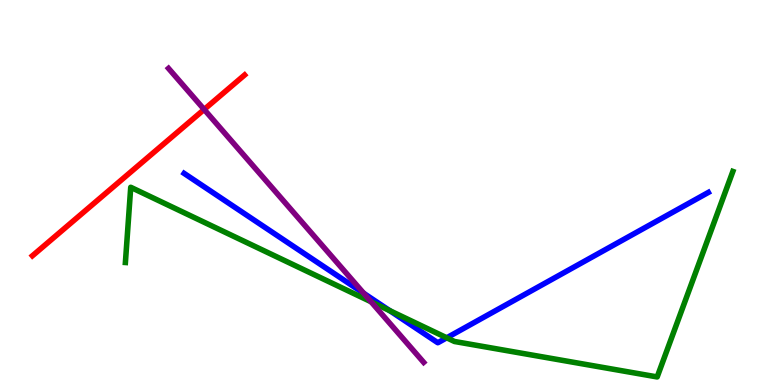[{'lines': ['blue', 'red'], 'intersections': []}, {'lines': ['green', 'red'], 'intersections': []}, {'lines': ['purple', 'red'], 'intersections': [{'x': 2.63, 'y': 7.16}]}, {'lines': ['blue', 'green'], 'intersections': [{'x': 5.03, 'y': 1.93}, {'x': 5.76, 'y': 1.23}]}, {'lines': ['blue', 'purple'], 'intersections': [{'x': 4.69, 'y': 2.38}]}, {'lines': ['green', 'purple'], 'intersections': [{'x': 4.79, 'y': 2.16}]}]